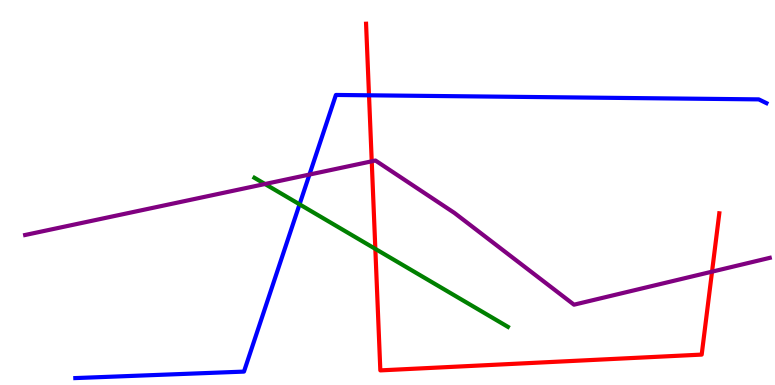[{'lines': ['blue', 'red'], 'intersections': [{'x': 4.76, 'y': 7.52}]}, {'lines': ['green', 'red'], 'intersections': [{'x': 4.84, 'y': 3.54}]}, {'lines': ['purple', 'red'], 'intersections': [{'x': 4.8, 'y': 5.81}, {'x': 9.19, 'y': 2.94}]}, {'lines': ['blue', 'green'], 'intersections': [{'x': 3.87, 'y': 4.69}]}, {'lines': ['blue', 'purple'], 'intersections': [{'x': 3.99, 'y': 5.47}]}, {'lines': ['green', 'purple'], 'intersections': [{'x': 3.42, 'y': 5.22}]}]